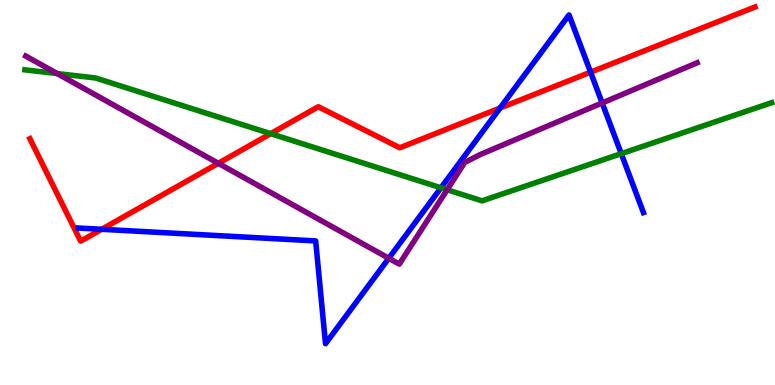[{'lines': ['blue', 'red'], 'intersections': [{'x': 1.31, 'y': 4.04}, {'x': 6.45, 'y': 7.19}, {'x': 7.62, 'y': 8.13}]}, {'lines': ['green', 'red'], 'intersections': [{'x': 3.49, 'y': 6.53}]}, {'lines': ['purple', 'red'], 'intersections': [{'x': 2.82, 'y': 5.76}]}, {'lines': ['blue', 'green'], 'intersections': [{'x': 5.69, 'y': 5.12}, {'x': 8.02, 'y': 6.01}]}, {'lines': ['blue', 'purple'], 'intersections': [{'x': 5.02, 'y': 3.29}, {'x': 7.77, 'y': 7.33}]}, {'lines': ['green', 'purple'], 'intersections': [{'x': 0.737, 'y': 8.09}, {'x': 5.77, 'y': 5.07}]}]